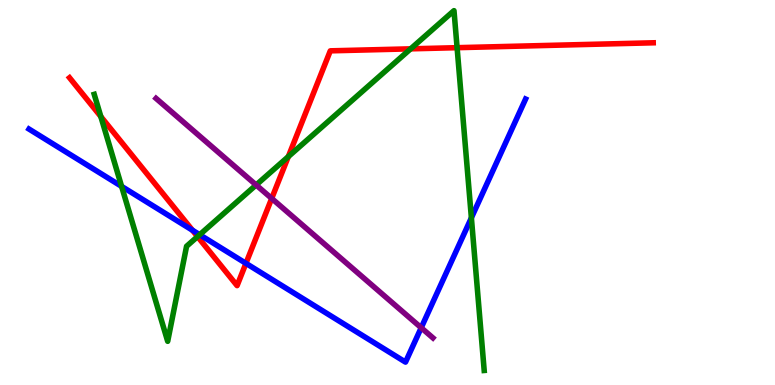[{'lines': ['blue', 'red'], 'intersections': [{'x': 2.48, 'y': 4.02}, {'x': 3.17, 'y': 3.16}]}, {'lines': ['green', 'red'], 'intersections': [{'x': 1.3, 'y': 6.97}, {'x': 2.55, 'y': 3.85}, {'x': 3.72, 'y': 5.93}, {'x': 5.3, 'y': 8.73}, {'x': 5.9, 'y': 8.76}]}, {'lines': ['purple', 'red'], 'intersections': [{'x': 3.51, 'y': 4.85}]}, {'lines': ['blue', 'green'], 'intersections': [{'x': 1.57, 'y': 5.16}, {'x': 2.58, 'y': 3.9}, {'x': 6.08, 'y': 4.34}]}, {'lines': ['blue', 'purple'], 'intersections': [{'x': 5.43, 'y': 1.49}]}, {'lines': ['green', 'purple'], 'intersections': [{'x': 3.3, 'y': 5.2}]}]